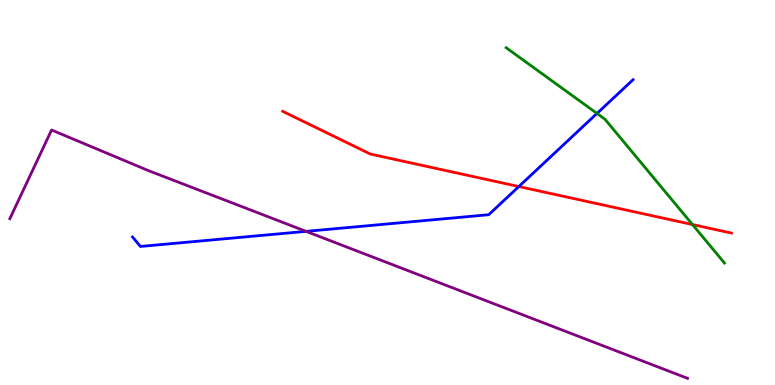[{'lines': ['blue', 'red'], 'intersections': [{'x': 6.69, 'y': 5.15}]}, {'lines': ['green', 'red'], 'intersections': [{'x': 8.94, 'y': 4.17}]}, {'lines': ['purple', 'red'], 'intersections': []}, {'lines': ['blue', 'green'], 'intersections': [{'x': 7.7, 'y': 7.05}]}, {'lines': ['blue', 'purple'], 'intersections': [{'x': 3.95, 'y': 3.99}]}, {'lines': ['green', 'purple'], 'intersections': []}]